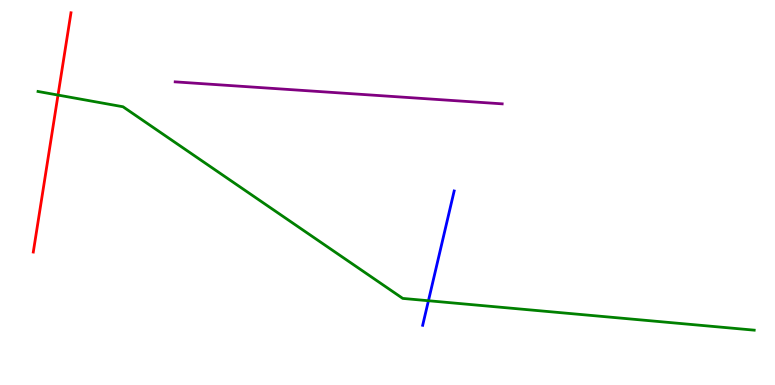[{'lines': ['blue', 'red'], 'intersections': []}, {'lines': ['green', 'red'], 'intersections': [{'x': 0.749, 'y': 7.53}]}, {'lines': ['purple', 'red'], 'intersections': []}, {'lines': ['blue', 'green'], 'intersections': [{'x': 5.53, 'y': 2.19}]}, {'lines': ['blue', 'purple'], 'intersections': []}, {'lines': ['green', 'purple'], 'intersections': []}]